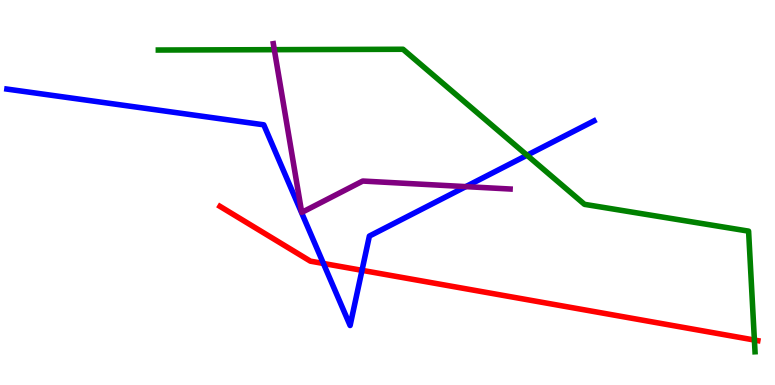[{'lines': ['blue', 'red'], 'intersections': [{'x': 4.17, 'y': 3.16}, {'x': 4.67, 'y': 2.98}]}, {'lines': ['green', 'red'], 'intersections': [{'x': 9.73, 'y': 1.17}]}, {'lines': ['purple', 'red'], 'intersections': []}, {'lines': ['blue', 'green'], 'intersections': [{'x': 6.8, 'y': 5.97}]}, {'lines': ['blue', 'purple'], 'intersections': [{'x': 6.01, 'y': 5.15}]}, {'lines': ['green', 'purple'], 'intersections': [{'x': 3.54, 'y': 8.71}]}]